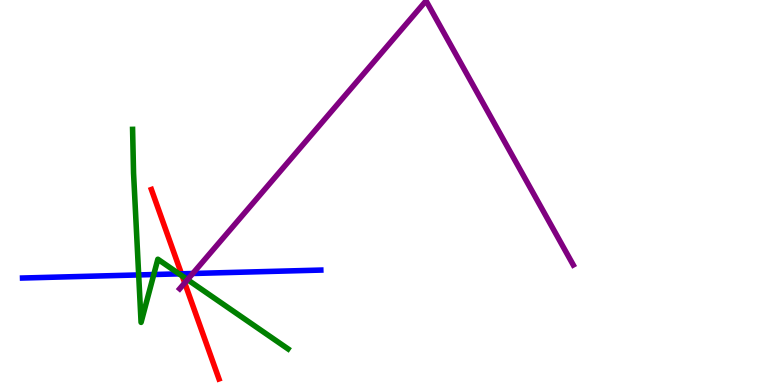[{'lines': ['blue', 'red'], 'intersections': [{'x': 2.34, 'y': 2.89}]}, {'lines': ['green', 'red'], 'intersections': [{'x': 2.35, 'y': 2.83}]}, {'lines': ['purple', 'red'], 'intersections': [{'x': 2.38, 'y': 2.65}]}, {'lines': ['blue', 'green'], 'intersections': [{'x': 1.79, 'y': 2.86}, {'x': 1.98, 'y': 2.87}, {'x': 2.31, 'y': 2.89}]}, {'lines': ['blue', 'purple'], 'intersections': [{'x': 2.49, 'y': 2.9}]}, {'lines': ['green', 'purple'], 'intersections': [{'x': 2.42, 'y': 2.74}]}]